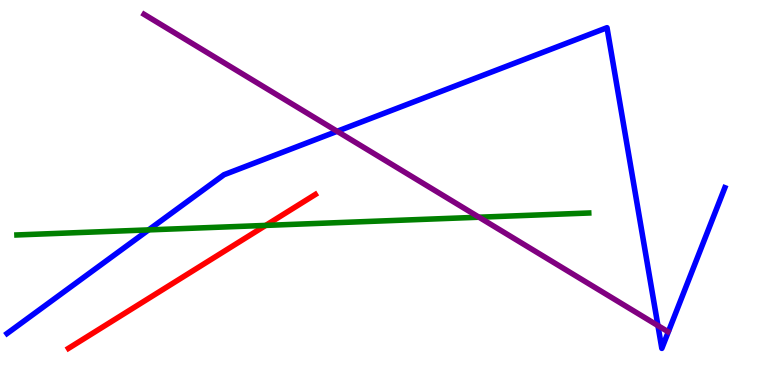[{'lines': ['blue', 'red'], 'intersections': []}, {'lines': ['green', 'red'], 'intersections': [{'x': 3.43, 'y': 4.15}]}, {'lines': ['purple', 'red'], 'intersections': []}, {'lines': ['blue', 'green'], 'intersections': [{'x': 1.92, 'y': 4.03}]}, {'lines': ['blue', 'purple'], 'intersections': [{'x': 4.35, 'y': 6.59}, {'x': 8.49, 'y': 1.54}]}, {'lines': ['green', 'purple'], 'intersections': [{'x': 6.18, 'y': 4.36}]}]